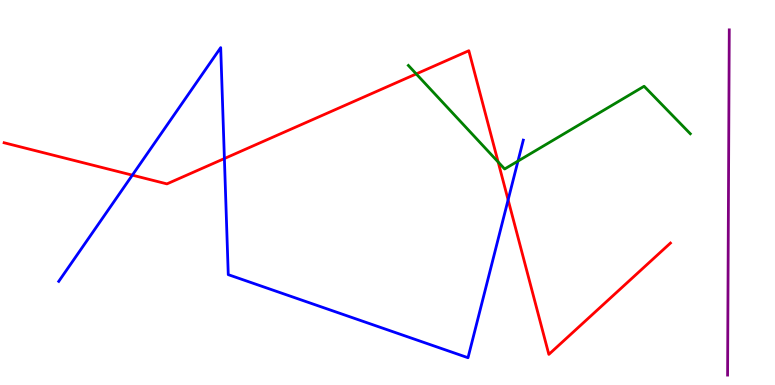[{'lines': ['blue', 'red'], 'intersections': [{'x': 1.71, 'y': 5.45}, {'x': 2.9, 'y': 5.88}, {'x': 6.56, 'y': 4.81}]}, {'lines': ['green', 'red'], 'intersections': [{'x': 5.37, 'y': 8.08}, {'x': 6.43, 'y': 5.79}]}, {'lines': ['purple', 'red'], 'intersections': []}, {'lines': ['blue', 'green'], 'intersections': [{'x': 6.68, 'y': 5.82}]}, {'lines': ['blue', 'purple'], 'intersections': []}, {'lines': ['green', 'purple'], 'intersections': []}]